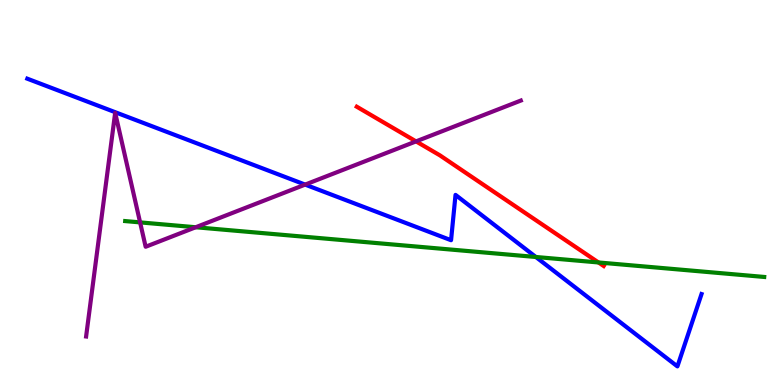[{'lines': ['blue', 'red'], 'intersections': []}, {'lines': ['green', 'red'], 'intersections': [{'x': 7.72, 'y': 3.18}]}, {'lines': ['purple', 'red'], 'intersections': [{'x': 5.37, 'y': 6.33}]}, {'lines': ['blue', 'green'], 'intersections': [{'x': 6.91, 'y': 3.33}]}, {'lines': ['blue', 'purple'], 'intersections': [{'x': 3.94, 'y': 5.21}]}, {'lines': ['green', 'purple'], 'intersections': [{'x': 1.81, 'y': 4.22}, {'x': 2.53, 'y': 4.1}]}]